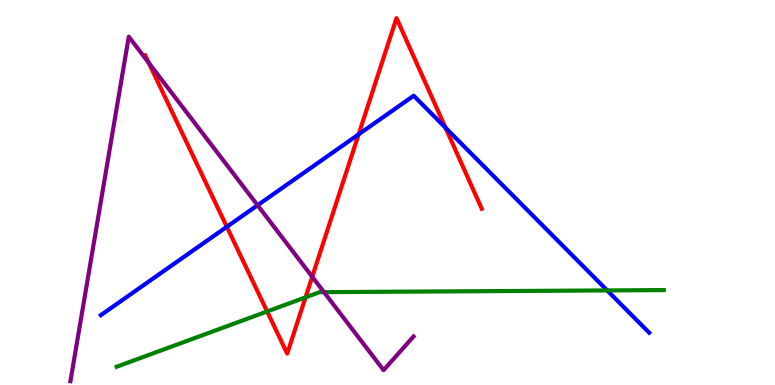[{'lines': ['blue', 'red'], 'intersections': [{'x': 2.93, 'y': 4.11}, {'x': 4.63, 'y': 6.51}, {'x': 5.75, 'y': 6.68}]}, {'lines': ['green', 'red'], 'intersections': [{'x': 3.45, 'y': 1.91}, {'x': 3.94, 'y': 2.28}]}, {'lines': ['purple', 'red'], 'intersections': [{'x': 1.92, 'y': 8.37}, {'x': 4.03, 'y': 2.81}]}, {'lines': ['blue', 'green'], 'intersections': [{'x': 7.83, 'y': 2.46}]}, {'lines': ['blue', 'purple'], 'intersections': [{'x': 3.32, 'y': 4.67}]}, {'lines': ['green', 'purple'], 'intersections': [{'x': 4.18, 'y': 2.41}]}]